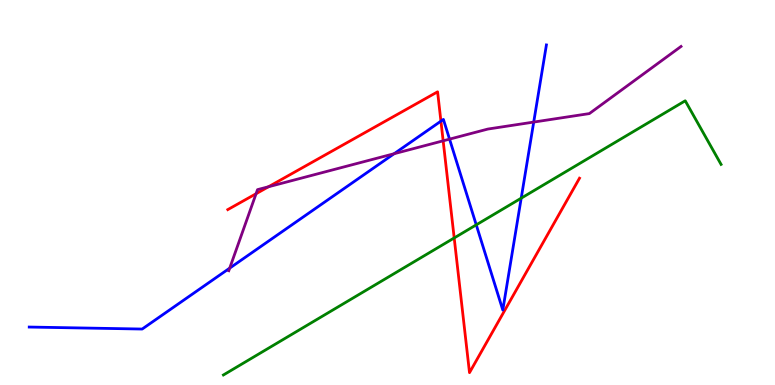[{'lines': ['blue', 'red'], 'intersections': [{'x': 5.69, 'y': 6.85}]}, {'lines': ['green', 'red'], 'intersections': [{'x': 5.86, 'y': 3.82}]}, {'lines': ['purple', 'red'], 'intersections': [{'x': 3.3, 'y': 4.97}, {'x': 3.46, 'y': 5.15}, {'x': 5.72, 'y': 6.34}]}, {'lines': ['blue', 'green'], 'intersections': [{'x': 6.15, 'y': 4.16}, {'x': 6.73, 'y': 4.85}]}, {'lines': ['blue', 'purple'], 'intersections': [{'x': 2.96, 'y': 3.04}, {'x': 5.09, 'y': 6.01}, {'x': 5.8, 'y': 6.39}, {'x': 6.89, 'y': 6.83}]}, {'lines': ['green', 'purple'], 'intersections': []}]